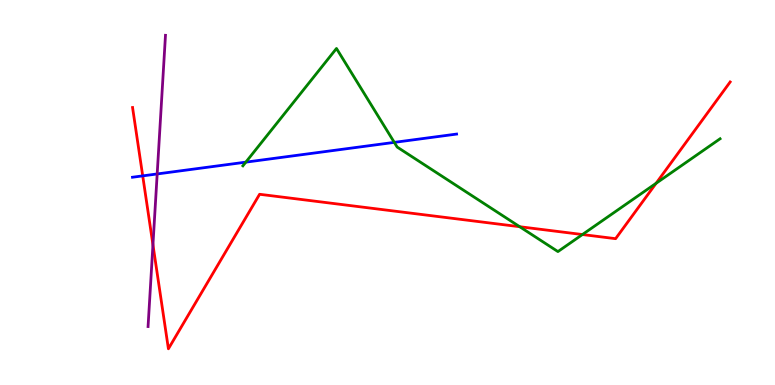[{'lines': ['blue', 'red'], 'intersections': [{'x': 1.84, 'y': 5.43}]}, {'lines': ['green', 'red'], 'intersections': [{'x': 6.71, 'y': 4.11}, {'x': 7.52, 'y': 3.91}, {'x': 8.47, 'y': 5.24}]}, {'lines': ['purple', 'red'], 'intersections': [{'x': 1.97, 'y': 3.64}]}, {'lines': ['blue', 'green'], 'intersections': [{'x': 3.17, 'y': 5.79}, {'x': 5.09, 'y': 6.3}]}, {'lines': ['blue', 'purple'], 'intersections': [{'x': 2.03, 'y': 5.48}]}, {'lines': ['green', 'purple'], 'intersections': []}]